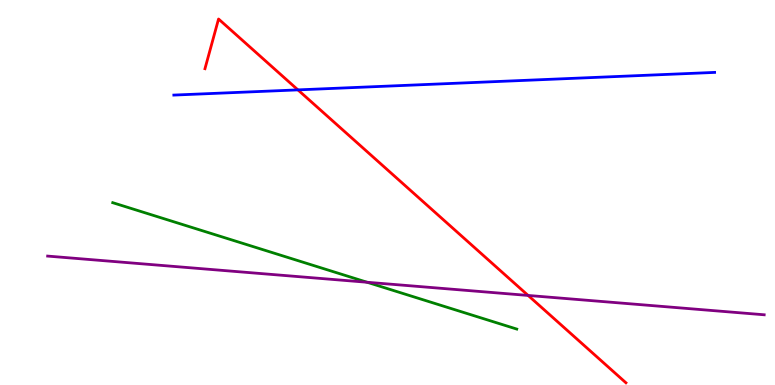[{'lines': ['blue', 'red'], 'intersections': [{'x': 3.84, 'y': 7.67}]}, {'lines': ['green', 'red'], 'intersections': []}, {'lines': ['purple', 'red'], 'intersections': [{'x': 6.81, 'y': 2.33}]}, {'lines': ['blue', 'green'], 'intersections': []}, {'lines': ['blue', 'purple'], 'intersections': []}, {'lines': ['green', 'purple'], 'intersections': [{'x': 4.74, 'y': 2.67}]}]